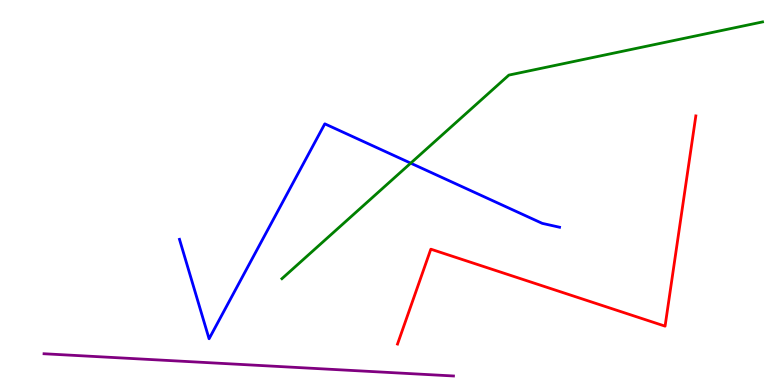[{'lines': ['blue', 'red'], 'intersections': []}, {'lines': ['green', 'red'], 'intersections': []}, {'lines': ['purple', 'red'], 'intersections': []}, {'lines': ['blue', 'green'], 'intersections': [{'x': 5.3, 'y': 5.76}]}, {'lines': ['blue', 'purple'], 'intersections': []}, {'lines': ['green', 'purple'], 'intersections': []}]